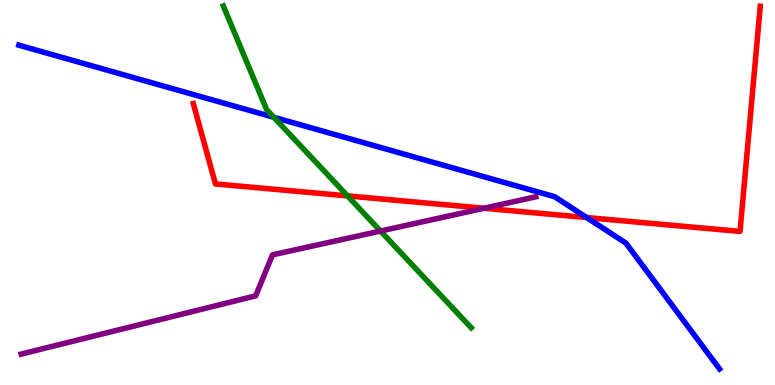[{'lines': ['blue', 'red'], 'intersections': [{'x': 7.57, 'y': 4.35}]}, {'lines': ['green', 'red'], 'intersections': [{'x': 4.48, 'y': 4.91}]}, {'lines': ['purple', 'red'], 'intersections': [{'x': 6.24, 'y': 4.59}]}, {'lines': ['blue', 'green'], 'intersections': [{'x': 3.53, 'y': 6.95}]}, {'lines': ['blue', 'purple'], 'intersections': []}, {'lines': ['green', 'purple'], 'intersections': [{'x': 4.91, 'y': 4.0}]}]